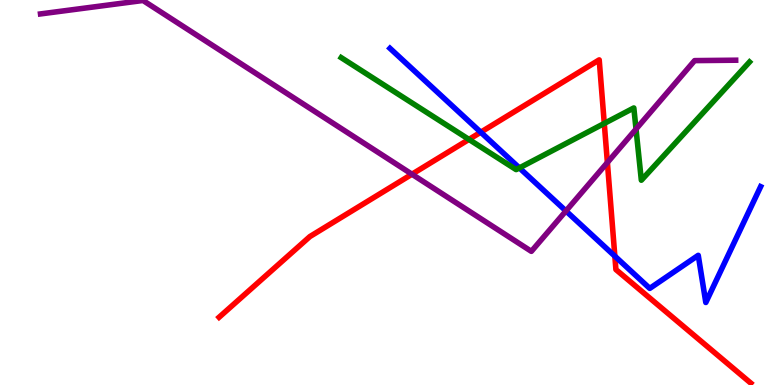[{'lines': ['blue', 'red'], 'intersections': [{'x': 6.2, 'y': 6.57}, {'x': 7.93, 'y': 3.35}]}, {'lines': ['green', 'red'], 'intersections': [{'x': 6.05, 'y': 6.38}, {'x': 7.8, 'y': 6.79}]}, {'lines': ['purple', 'red'], 'intersections': [{'x': 5.32, 'y': 5.47}, {'x': 7.84, 'y': 5.78}]}, {'lines': ['blue', 'green'], 'intersections': [{'x': 6.7, 'y': 5.64}]}, {'lines': ['blue', 'purple'], 'intersections': [{'x': 7.3, 'y': 4.52}]}, {'lines': ['green', 'purple'], 'intersections': [{'x': 8.21, 'y': 6.65}]}]